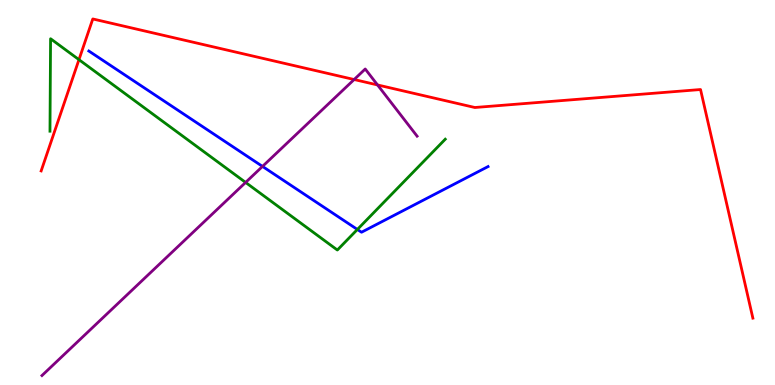[{'lines': ['blue', 'red'], 'intersections': []}, {'lines': ['green', 'red'], 'intersections': [{'x': 1.02, 'y': 8.45}]}, {'lines': ['purple', 'red'], 'intersections': [{'x': 4.57, 'y': 7.93}, {'x': 4.87, 'y': 7.79}]}, {'lines': ['blue', 'green'], 'intersections': [{'x': 4.61, 'y': 4.04}]}, {'lines': ['blue', 'purple'], 'intersections': [{'x': 3.39, 'y': 5.68}]}, {'lines': ['green', 'purple'], 'intersections': [{'x': 3.17, 'y': 5.26}]}]